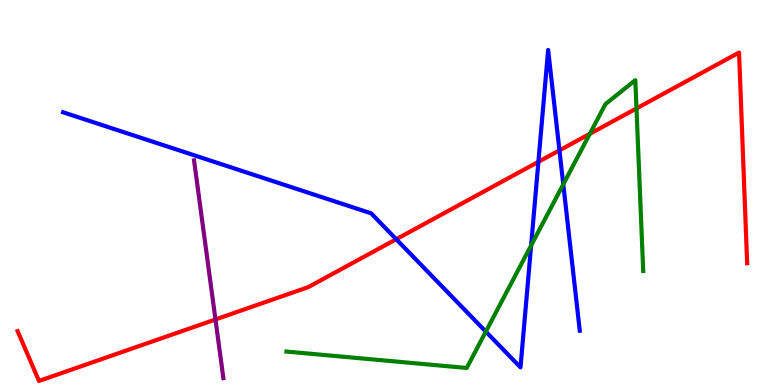[{'lines': ['blue', 'red'], 'intersections': [{'x': 5.11, 'y': 3.79}, {'x': 6.95, 'y': 5.8}, {'x': 7.22, 'y': 6.09}]}, {'lines': ['green', 'red'], 'intersections': [{'x': 7.61, 'y': 6.52}, {'x': 8.21, 'y': 7.18}]}, {'lines': ['purple', 'red'], 'intersections': [{'x': 2.78, 'y': 1.7}]}, {'lines': ['blue', 'green'], 'intersections': [{'x': 6.27, 'y': 1.39}, {'x': 6.85, 'y': 3.62}, {'x': 7.27, 'y': 5.21}]}, {'lines': ['blue', 'purple'], 'intersections': []}, {'lines': ['green', 'purple'], 'intersections': []}]